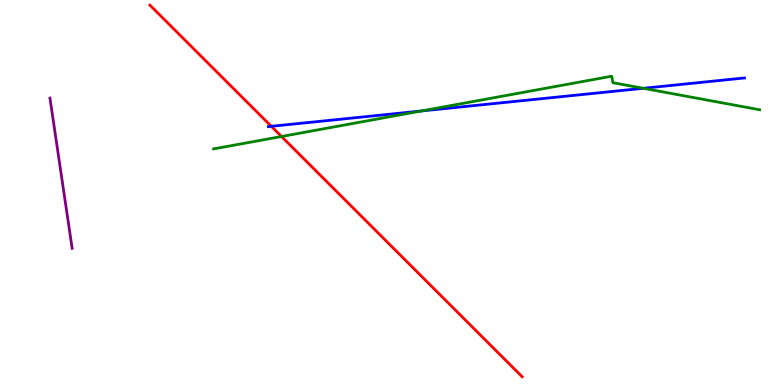[{'lines': ['blue', 'red'], 'intersections': [{'x': 3.5, 'y': 6.72}]}, {'lines': ['green', 'red'], 'intersections': [{'x': 3.63, 'y': 6.45}]}, {'lines': ['purple', 'red'], 'intersections': []}, {'lines': ['blue', 'green'], 'intersections': [{'x': 5.44, 'y': 7.12}, {'x': 8.3, 'y': 7.71}]}, {'lines': ['blue', 'purple'], 'intersections': []}, {'lines': ['green', 'purple'], 'intersections': []}]